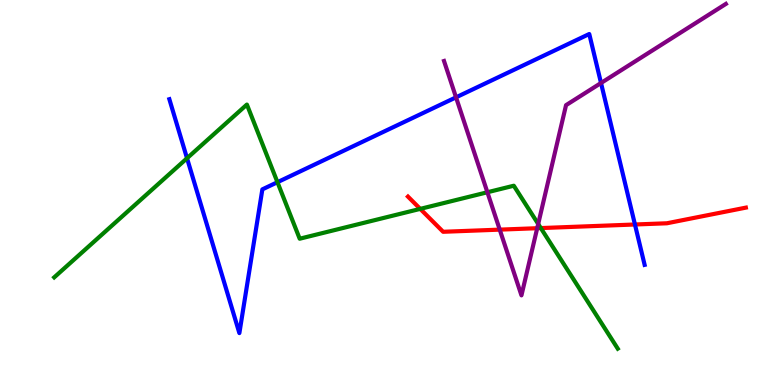[{'lines': ['blue', 'red'], 'intersections': [{'x': 8.19, 'y': 4.17}]}, {'lines': ['green', 'red'], 'intersections': [{'x': 5.42, 'y': 4.57}, {'x': 6.98, 'y': 4.08}]}, {'lines': ['purple', 'red'], 'intersections': [{'x': 6.45, 'y': 4.04}, {'x': 6.93, 'y': 4.07}]}, {'lines': ['blue', 'green'], 'intersections': [{'x': 2.41, 'y': 5.89}, {'x': 3.58, 'y': 5.27}]}, {'lines': ['blue', 'purple'], 'intersections': [{'x': 5.88, 'y': 7.47}, {'x': 7.76, 'y': 7.84}]}, {'lines': ['green', 'purple'], 'intersections': [{'x': 6.29, 'y': 5.01}, {'x': 6.94, 'y': 4.18}]}]